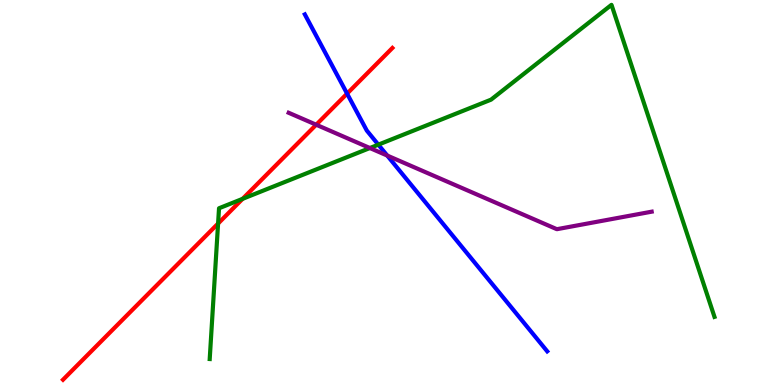[{'lines': ['blue', 'red'], 'intersections': [{'x': 4.48, 'y': 7.57}]}, {'lines': ['green', 'red'], 'intersections': [{'x': 2.81, 'y': 4.19}, {'x': 3.13, 'y': 4.84}]}, {'lines': ['purple', 'red'], 'intersections': [{'x': 4.08, 'y': 6.76}]}, {'lines': ['blue', 'green'], 'intersections': [{'x': 4.88, 'y': 6.24}]}, {'lines': ['blue', 'purple'], 'intersections': [{'x': 5.0, 'y': 5.96}]}, {'lines': ['green', 'purple'], 'intersections': [{'x': 4.77, 'y': 6.16}]}]